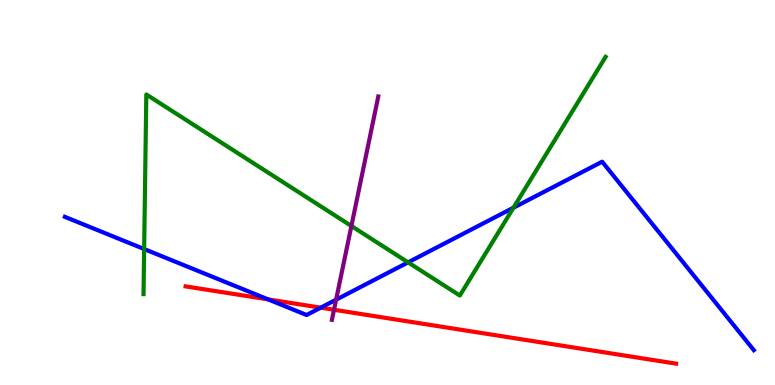[{'lines': ['blue', 'red'], 'intersections': [{'x': 3.46, 'y': 2.22}, {'x': 4.14, 'y': 2.01}]}, {'lines': ['green', 'red'], 'intersections': []}, {'lines': ['purple', 'red'], 'intersections': [{'x': 4.31, 'y': 1.95}]}, {'lines': ['blue', 'green'], 'intersections': [{'x': 1.86, 'y': 3.53}, {'x': 5.27, 'y': 3.19}, {'x': 6.63, 'y': 4.61}]}, {'lines': ['blue', 'purple'], 'intersections': [{'x': 4.34, 'y': 2.22}]}, {'lines': ['green', 'purple'], 'intersections': [{'x': 4.53, 'y': 4.13}]}]